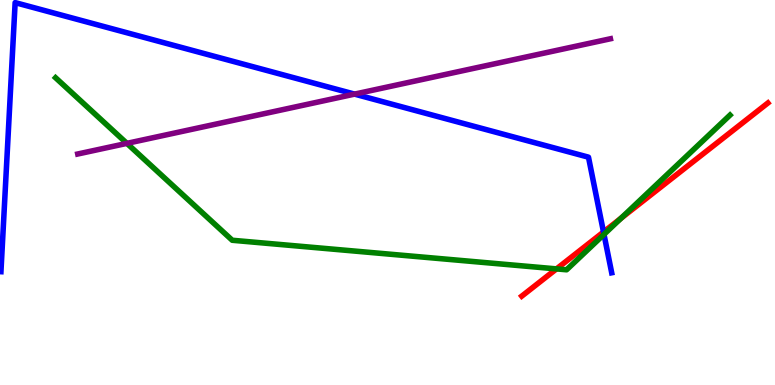[{'lines': ['blue', 'red'], 'intersections': [{'x': 7.79, 'y': 3.97}]}, {'lines': ['green', 'red'], 'intersections': [{'x': 7.18, 'y': 3.02}, {'x': 8.01, 'y': 4.33}]}, {'lines': ['purple', 'red'], 'intersections': []}, {'lines': ['blue', 'green'], 'intersections': [{'x': 7.79, 'y': 3.91}]}, {'lines': ['blue', 'purple'], 'intersections': [{'x': 4.58, 'y': 7.56}]}, {'lines': ['green', 'purple'], 'intersections': [{'x': 1.64, 'y': 6.28}]}]